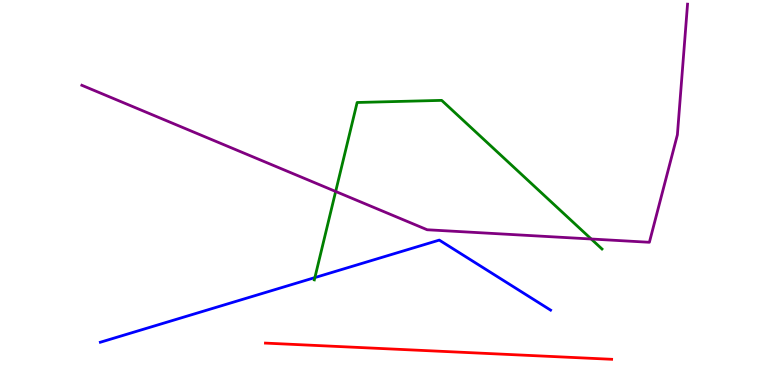[{'lines': ['blue', 'red'], 'intersections': []}, {'lines': ['green', 'red'], 'intersections': []}, {'lines': ['purple', 'red'], 'intersections': []}, {'lines': ['blue', 'green'], 'intersections': [{'x': 4.06, 'y': 2.79}]}, {'lines': ['blue', 'purple'], 'intersections': []}, {'lines': ['green', 'purple'], 'intersections': [{'x': 4.33, 'y': 5.03}, {'x': 7.63, 'y': 3.79}]}]